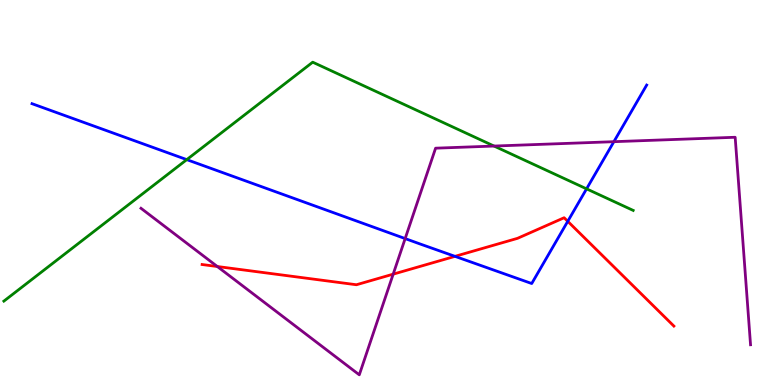[{'lines': ['blue', 'red'], 'intersections': [{'x': 5.87, 'y': 3.34}, {'x': 7.33, 'y': 4.25}]}, {'lines': ['green', 'red'], 'intersections': []}, {'lines': ['purple', 'red'], 'intersections': [{'x': 2.8, 'y': 3.08}, {'x': 5.07, 'y': 2.88}]}, {'lines': ['blue', 'green'], 'intersections': [{'x': 2.41, 'y': 5.85}, {'x': 7.57, 'y': 5.09}]}, {'lines': ['blue', 'purple'], 'intersections': [{'x': 5.23, 'y': 3.8}, {'x': 7.92, 'y': 6.32}]}, {'lines': ['green', 'purple'], 'intersections': [{'x': 6.37, 'y': 6.21}]}]